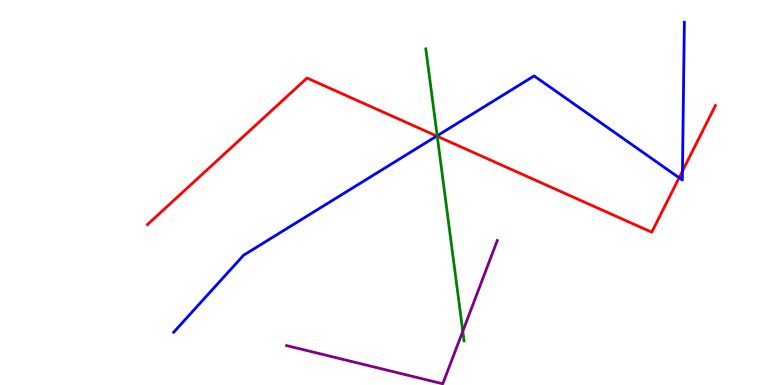[{'lines': ['blue', 'red'], 'intersections': [{'x': 5.64, 'y': 6.47}, {'x': 8.76, 'y': 5.38}, {'x': 8.81, 'y': 5.56}]}, {'lines': ['green', 'red'], 'intersections': [{'x': 5.64, 'y': 6.46}]}, {'lines': ['purple', 'red'], 'intersections': []}, {'lines': ['blue', 'green'], 'intersections': [{'x': 5.64, 'y': 6.47}]}, {'lines': ['blue', 'purple'], 'intersections': []}, {'lines': ['green', 'purple'], 'intersections': [{'x': 5.97, 'y': 1.4}]}]